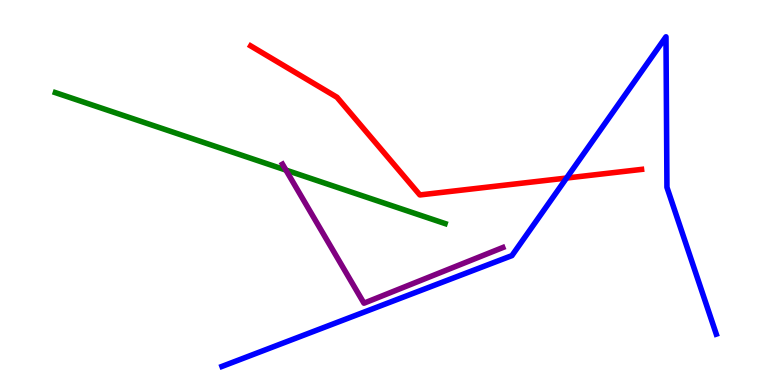[{'lines': ['blue', 'red'], 'intersections': [{'x': 7.31, 'y': 5.38}]}, {'lines': ['green', 'red'], 'intersections': []}, {'lines': ['purple', 'red'], 'intersections': []}, {'lines': ['blue', 'green'], 'intersections': []}, {'lines': ['blue', 'purple'], 'intersections': []}, {'lines': ['green', 'purple'], 'intersections': [{'x': 3.69, 'y': 5.58}]}]